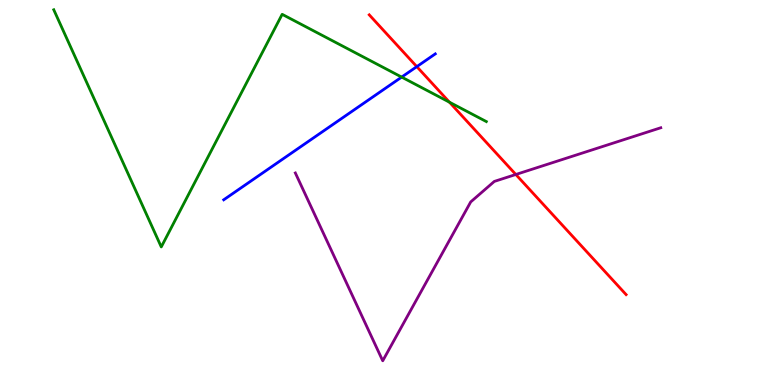[{'lines': ['blue', 'red'], 'intersections': [{'x': 5.38, 'y': 8.27}]}, {'lines': ['green', 'red'], 'intersections': [{'x': 5.8, 'y': 7.35}]}, {'lines': ['purple', 'red'], 'intersections': [{'x': 6.66, 'y': 5.47}]}, {'lines': ['blue', 'green'], 'intersections': [{'x': 5.18, 'y': 8.0}]}, {'lines': ['blue', 'purple'], 'intersections': []}, {'lines': ['green', 'purple'], 'intersections': []}]